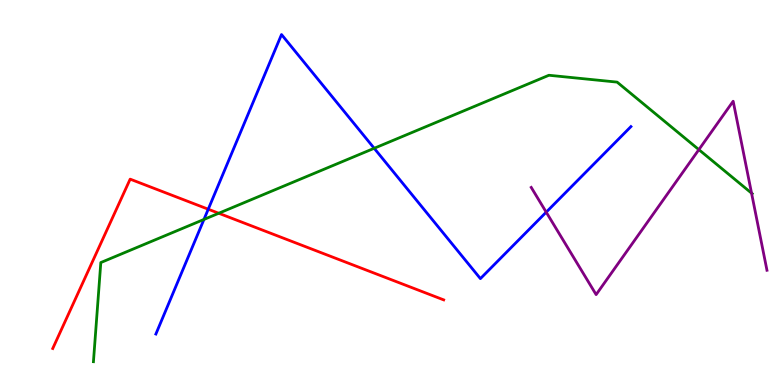[{'lines': ['blue', 'red'], 'intersections': [{'x': 2.69, 'y': 4.57}]}, {'lines': ['green', 'red'], 'intersections': [{'x': 2.82, 'y': 4.46}]}, {'lines': ['purple', 'red'], 'intersections': []}, {'lines': ['blue', 'green'], 'intersections': [{'x': 2.63, 'y': 4.3}, {'x': 4.83, 'y': 6.15}]}, {'lines': ['blue', 'purple'], 'intersections': [{'x': 7.05, 'y': 4.49}]}, {'lines': ['green', 'purple'], 'intersections': [{'x': 9.02, 'y': 6.11}, {'x': 9.7, 'y': 4.98}]}]